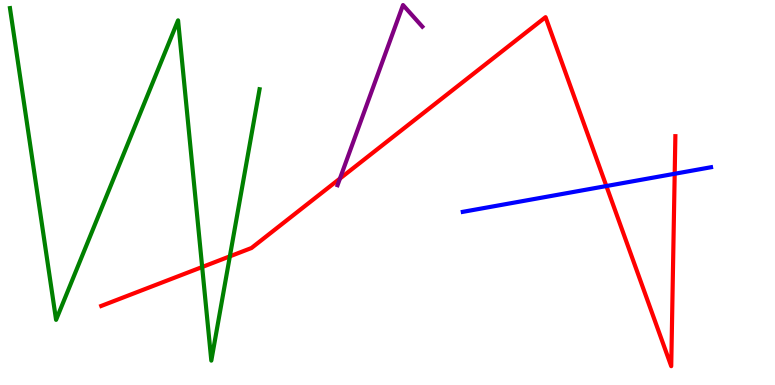[{'lines': ['blue', 'red'], 'intersections': [{'x': 7.82, 'y': 5.17}, {'x': 8.71, 'y': 5.49}]}, {'lines': ['green', 'red'], 'intersections': [{'x': 2.61, 'y': 3.06}, {'x': 2.97, 'y': 3.34}]}, {'lines': ['purple', 'red'], 'intersections': [{'x': 4.39, 'y': 5.36}]}, {'lines': ['blue', 'green'], 'intersections': []}, {'lines': ['blue', 'purple'], 'intersections': []}, {'lines': ['green', 'purple'], 'intersections': []}]